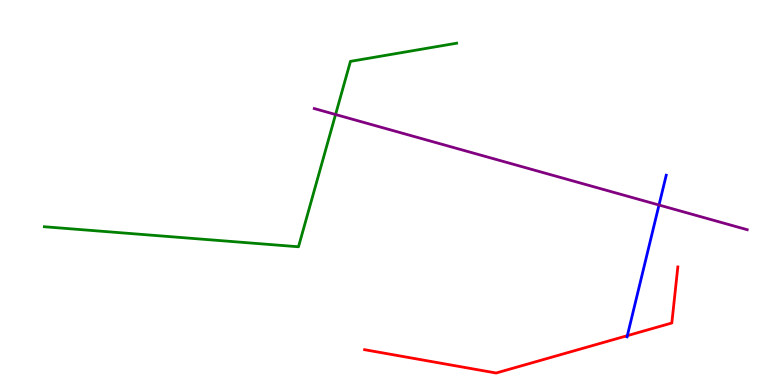[{'lines': ['blue', 'red'], 'intersections': [{'x': 8.09, 'y': 1.28}]}, {'lines': ['green', 'red'], 'intersections': []}, {'lines': ['purple', 'red'], 'intersections': []}, {'lines': ['blue', 'green'], 'intersections': []}, {'lines': ['blue', 'purple'], 'intersections': [{'x': 8.5, 'y': 4.67}]}, {'lines': ['green', 'purple'], 'intersections': [{'x': 4.33, 'y': 7.03}]}]